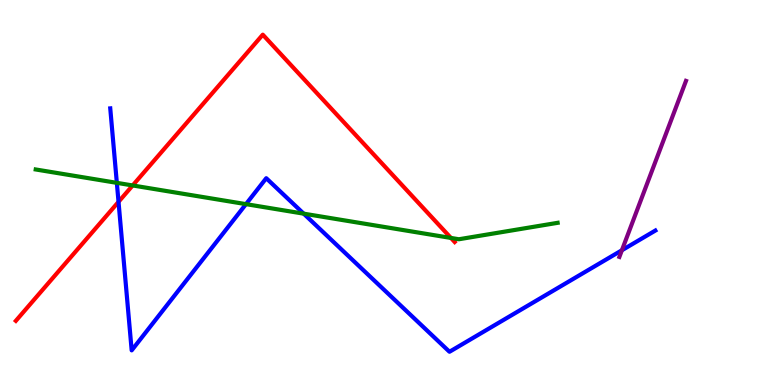[{'lines': ['blue', 'red'], 'intersections': [{'x': 1.53, 'y': 4.76}]}, {'lines': ['green', 'red'], 'intersections': [{'x': 1.71, 'y': 5.18}, {'x': 5.82, 'y': 3.82}]}, {'lines': ['purple', 'red'], 'intersections': []}, {'lines': ['blue', 'green'], 'intersections': [{'x': 1.51, 'y': 5.25}, {'x': 3.17, 'y': 4.7}, {'x': 3.92, 'y': 4.45}]}, {'lines': ['blue', 'purple'], 'intersections': [{'x': 8.02, 'y': 3.5}]}, {'lines': ['green', 'purple'], 'intersections': []}]